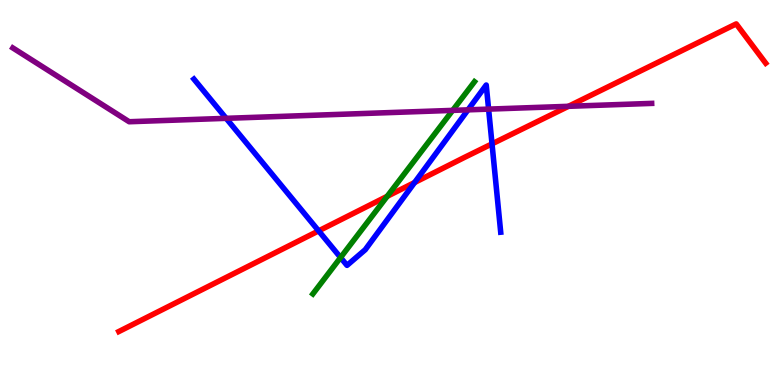[{'lines': ['blue', 'red'], 'intersections': [{'x': 4.11, 'y': 4.0}, {'x': 5.35, 'y': 5.26}, {'x': 6.35, 'y': 6.26}]}, {'lines': ['green', 'red'], 'intersections': [{'x': 5.0, 'y': 4.9}]}, {'lines': ['purple', 'red'], 'intersections': [{'x': 7.33, 'y': 7.24}]}, {'lines': ['blue', 'green'], 'intersections': [{'x': 4.39, 'y': 3.31}]}, {'lines': ['blue', 'purple'], 'intersections': [{'x': 2.92, 'y': 6.93}, {'x': 6.04, 'y': 7.15}, {'x': 6.3, 'y': 7.17}]}, {'lines': ['green', 'purple'], 'intersections': [{'x': 5.84, 'y': 7.13}]}]